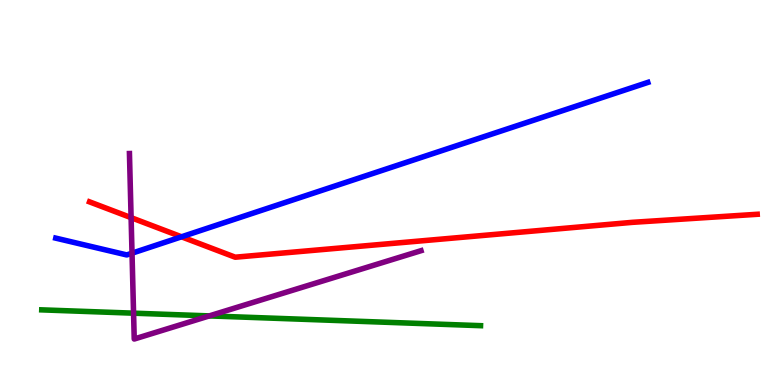[{'lines': ['blue', 'red'], 'intersections': [{'x': 2.34, 'y': 3.85}]}, {'lines': ['green', 'red'], 'intersections': []}, {'lines': ['purple', 'red'], 'intersections': [{'x': 1.69, 'y': 4.35}]}, {'lines': ['blue', 'green'], 'intersections': []}, {'lines': ['blue', 'purple'], 'intersections': [{'x': 1.7, 'y': 3.42}]}, {'lines': ['green', 'purple'], 'intersections': [{'x': 1.72, 'y': 1.87}, {'x': 2.7, 'y': 1.79}]}]